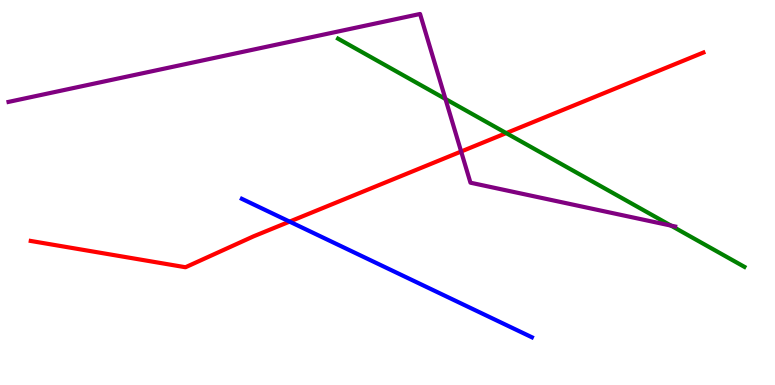[{'lines': ['blue', 'red'], 'intersections': [{'x': 3.74, 'y': 4.24}]}, {'lines': ['green', 'red'], 'intersections': [{'x': 6.53, 'y': 6.54}]}, {'lines': ['purple', 'red'], 'intersections': [{'x': 5.95, 'y': 6.06}]}, {'lines': ['blue', 'green'], 'intersections': []}, {'lines': ['blue', 'purple'], 'intersections': []}, {'lines': ['green', 'purple'], 'intersections': [{'x': 5.75, 'y': 7.43}, {'x': 8.66, 'y': 4.14}]}]